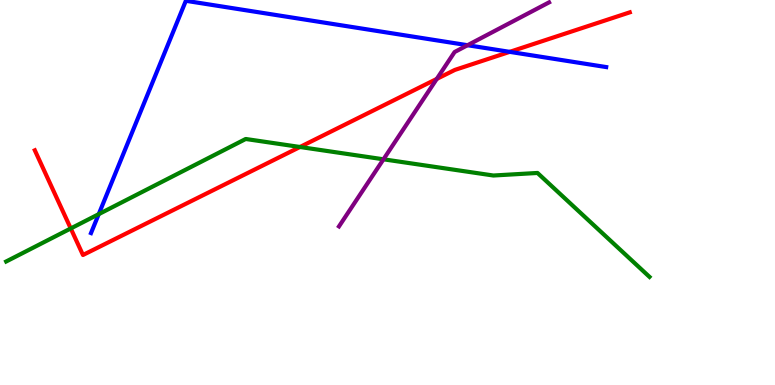[{'lines': ['blue', 'red'], 'intersections': [{'x': 6.58, 'y': 8.65}]}, {'lines': ['green', 'red'], 'intersections': [{'x': 0.913, 'y': 4.07}, {'x': 3.87, 'y': 6.18}]}, {'lines': ['purple', 'red'], 'intersections': [{'x': 5.64, 'y': 7.95}]}, {'lines': ['blue', 'green'], 'intersections': [{'x': 1.27, 'y': 4.44}]}, {'lines': ['blue', 'purple'], 'intersections': [{'x': 6.03, 'y': 8.83}]}, {'lines': ['green', 'purple'], 'intersections': [{'x': 4.95, 'y': 5.86}]}]